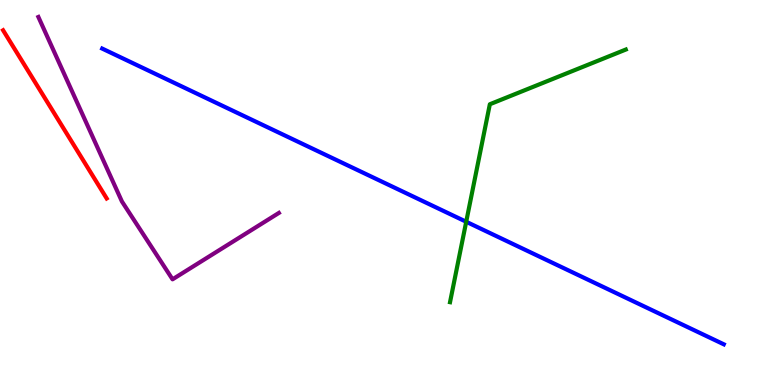[{'lines': ['blue', 'red'], 'intersections': []}, {'lines': ['green', 'red'], 'intersections': []}, {'lines': ['purple', 'red'], 'intersections': []}, {'lines': ['blue', 'green'], 'intersections': [{'x': 6.02, 'y': 4.24}]}, {'lines': ['blue', 'purple'], 'intersections': []}, {'lines': ['green', 'purple'], 'intersections': []}]